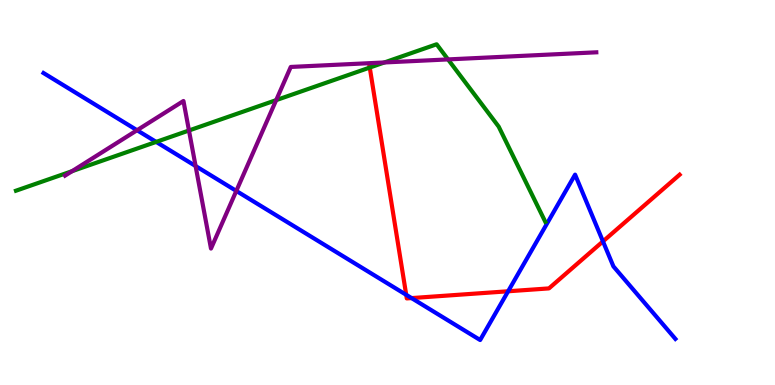[{'lines': ['blue', 'red'], 'intersections': [{'x': 5.24, 'y': 2.34}, {'x': 5.31, 'y': 2.26}, {'x': 6.56, 'y': 2.43}, {'x': 7.78, 'y': 3.73}]}, {'lines': ['green', 'red'], 'intersections': [{'x': 4.77, 'y': 8.25}]}, {'lines': ['purple', 'red'], 'intersections': []}, {'lines': ['blue', 'green'], 'intersections': [{'x': 2.01, 'y': 6.31}]}, {'lines': ['blue', 'purple'], 'intersections': [{'x': 1.77, 'y': 6.62}, {'x': 2.52, 'y': 5.69}, {'x': 3.05, 'y': 5.04}]}, {'lines': ['green', 'purple'], 'intersections': [{'x': 0.93, 'y': 5.55}, {'x': 2.44, 'y': 6.61}, {'x': 3.56, 'y': 7.4}, {'x': 4.96, 'y': 8.38}, {'x': 5.78, 'y': 8.46}]}]